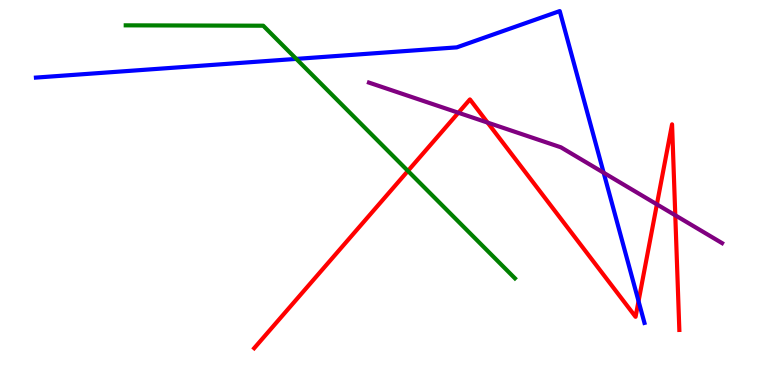[{'lines': ['blue', 'red'], 'intersections': [{'x': 8.24, 'y': 2.18}]}, {'lines': ['green', 'red'], 'intersections': [{'x': 5.26, 'y': 5.56}]}, {'lines': ['purple', 'red'], 'intersections': [{'x': 5.91, 'y': 7.07}, {'x': 6.29, 'y': 6.82}, {'x': 8.48, 'y': 4.69}, {'x': 8.71, 'y': 4.41}]}, {'lines': ['blue', 'green'], 'intersections': [{'x': 3.82, 'y': 8.47}]}, {'lines': ['blue', 'purple'], 'intersections': [{'x': 7.79, 'y': 5.51}]}, {'lines': ['green', 'purple'], 'intersections': []}]